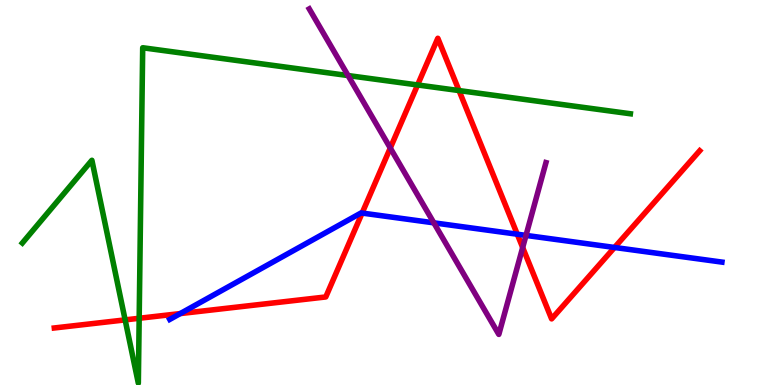[{'lines': ['blue', 'red'], 'intersections': [{'x': 2.33, 'y': 1.86}, {'x': 4.67, 'y': 4.47}, {'x': 6.67, 'y': 3.92}, {'x': 7.93, 'y': 3.57}]}, {'lines': ['green', 'red'], 'intersections': [{'x': 1.61, 'y': 1.69}, {'x': 1.8, 'y': 1.73}, {'x': 5.39, 'y': 7.79}, {'x': 5.92, 'y': 7.65}]}, {'lines': ['purple', 'red'], 'intersections': [{'x': 5.04, 'y': 6.16}, {'x': 6.74, 'y': 3.57}]}, {'lines': ['blue', 'green'], 'intersections': []}, {'lines': ['blue', 'purple'], 'intersections': [{'x': 5.6, 'y': 4.21}, {'x': 6.79, 'y': 3.89}]}, {'lines': ['green', 'purple'], 'intersections': [{'x': 4.49, 'y': 8.04}]}]